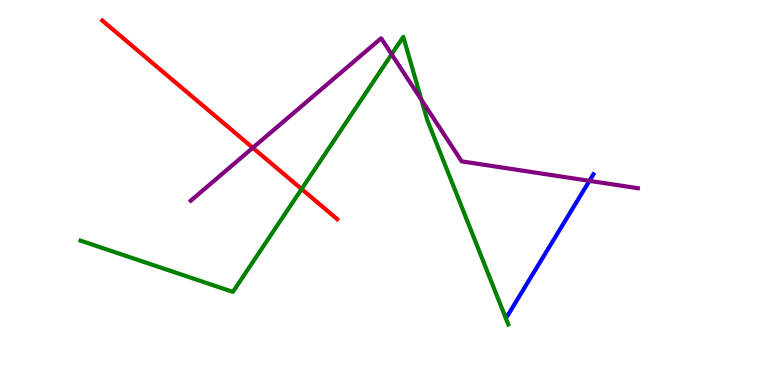[{'lines': ['blue', 'red'], 'intersections': []}, {'lines': ['green', 'red'], 'intersections': [{'x': 3.89, 'y': 5.09}]}, {'lines': ['purple', 'red'], 'intersections': [{'x': 3.26, 'y': 6.16}]}, {'lines': ['blue', 'green'], 'intersections': []}, {'lines': ['blue', 'purple'], 'intersections': [{'x': 7.61, 'y': 5.3}]}, {'lines': ['green', 'purple'], 'intersections': [{'x': 5.05, 'y': 8.59}, {'x': 5.44, 'y': 7.41}]}]